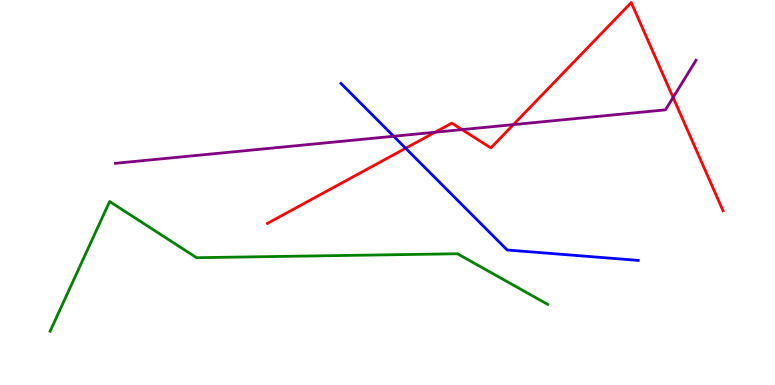[{'lines': ['blue', 'red'], 'intersections': [{'x': 5.23, 'y': 6.15}]}, {'lines': ['green', 'red'], 'intersections': []}, {'lines': ['purple', 'red'], 'intersections': [{'x': 5.61, 'y': 6.57}, {'x': 5.96, 'y': 6.63}, {'x': 6.62, 'y': 6.76}, {'x': 8.69, 'y': 7.47}]}, {'lines': ['blue', 'green'], 'intersections': []}, {'lines': ['blue', 'purple'], 'intersections': [{'x': 5.08, 'y': 6.46}]}, {'lines': ['green', 'purple'], 'intersections': []}]